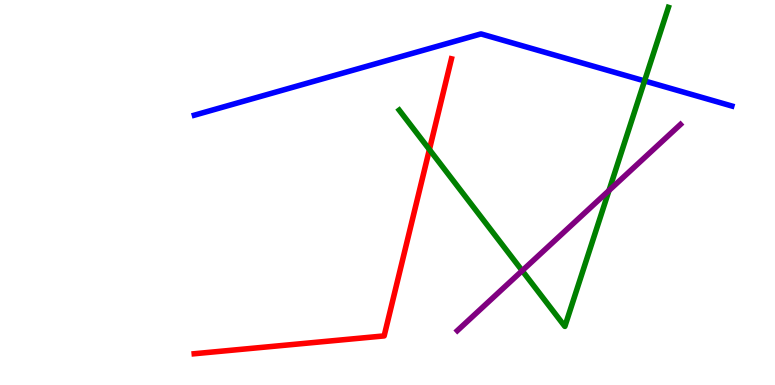[{'lines': ['blue', 'red'], 'intersections': []}, {'lines': ['green', 'red'], 'intersections': [{'x': 5.54, 'y': 6.12}]}, {'lines': ['purple', 'red'], 'intersections': []}, {'lines': ['blue', 'green'], 'intersections': [{'x': 8.32, 'y': 7.9}]}, {'lines': ['blue', 'purple'], 'intersections': []}, {'lines': ['green', 'purple'], 'intersections': [{'x': 6.74, 'y': 2.97}, {'x': 7.86, 'y': 5.05}]}]